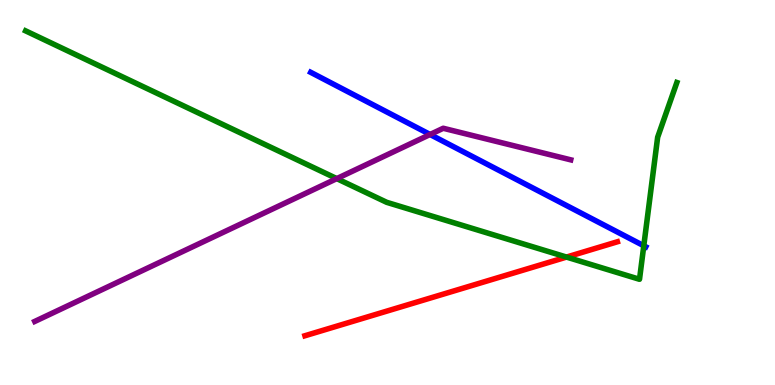[{'lines': ['blue', 'red'], 'intersections': []}, {'lines': ['green', 'red'], 'intersections': [{'x': 7.31, 'y': 3.32}]}, {'lines': ['purple', 'red'], 'intersections': []}, {'lines': ['blue', 'green'], 'intersections': [{'x': 8.31, 'y': 3.62}]}, {'lines': ['blue', 'purple'], 'intersections': [{'x': 5.55, 'y': 6.51}]}, {'lines': ['green', 'purple'], 'intersections': [{'x': 4.35, 'y': 5.36}]}]